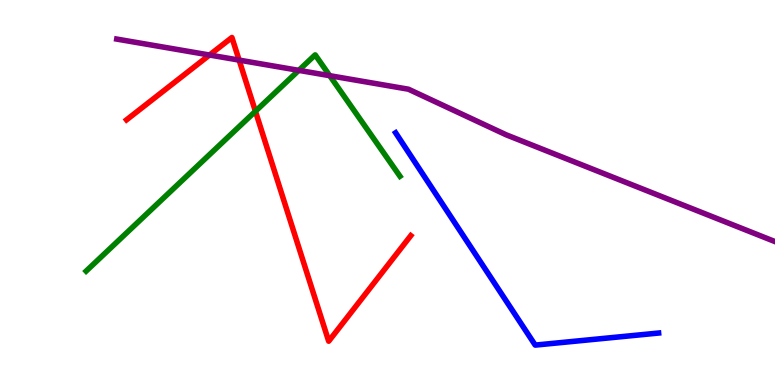[{'lines': ['blue', 'red'], 'intersections': []}, {'lines': ['green', 'red'], 'intersections': [{'x': 3.3, 'y': 7.11}]}, {'lines': ['purple', 'red'], 'intersections': [{'x': 2.7, 'y': 8.57}, {'x': 3.09, 'y': 8.44}]}, {'lines': ['blue', 'green'], 'intersections': []}, {'lines': ['blue', 'purple'], 'intersections': []}, {'lines': ['green', 'purple'], 'intersections': [{'x': 3.86, 'y': 8.17}, {'x': 4.25, 'y': 8.03}]}]